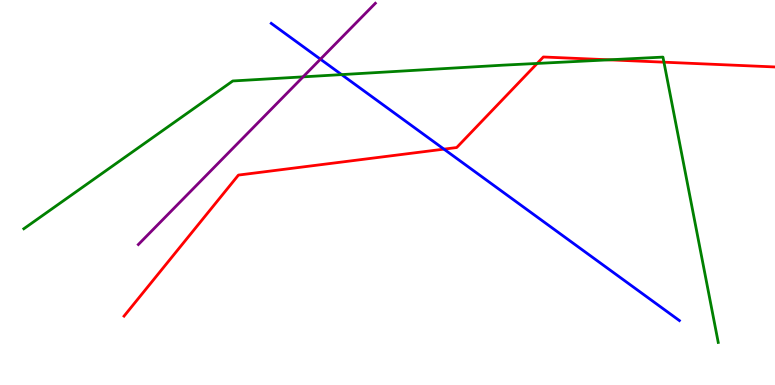[{'lines': ['blue', 'red'], 'intersections': [{'x': 5.73, 'y': 6.13}]}, {'lines': ['green', 'red'], 'intersections': [{'x': 6.93, 'y': 8.35}, {'x': 7.86, 'y': 8.45}, {'x': 8.57, 'y': 8.38}]}, {'lines': ['purple', 'red'], 'intersections': []}, {'lines': ['blue', 'green'], 'intersections': [{'x': 4.41, 'y': 8.06}]}, {'lines': ['blue', 'purple'], 'intersections': [{'x': 4.13, 'y': 8.46}]}, {'lines': ['green', 'purple'], 'intersections': [{'x': 3.91, 'y': 8.0}]}]